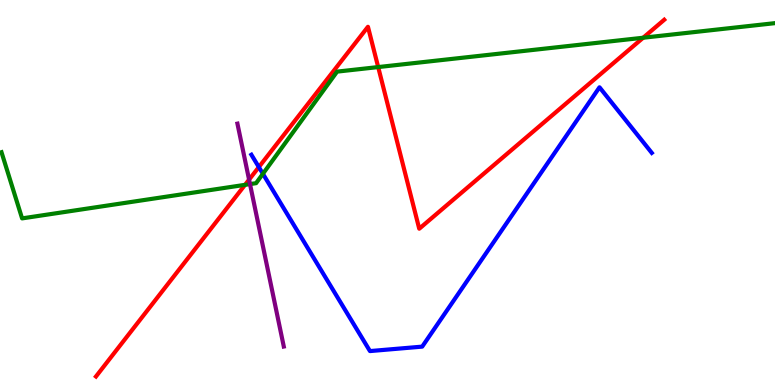[{'lines': ['blue', 'red'], 'intersections': [{'x': 3.34, 'y': 5.66}]}, {'lines': ['green', 'red'], 'intersections': [{'x': 3.16, 'y': 5.2}, {'x': 4.88, 'y': 8.26}, {'x': 8.3, 'y': 9.02}]}, {'lines': ['purple', 'red'], 'intersections': [{'x': 3.21, 'y': 5.33}]}, {'lines': ['blue', 'green'], 'intersections': [{'x': 3.39, 'y': 5.49}]}, {'lines': ['blue', 'purple'], 'intersections': []}, {'lines': ['green', 'purple'], 'intersections': [{'x': 3.23, 'y': 5.22}]}]